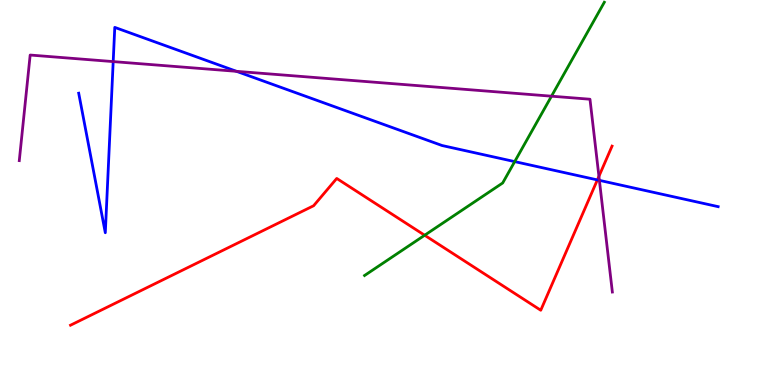[{'lines': ['blue', 'red'], 'intersections': [{'x': 7.71, 'y': 5.33}]}, {'lines': ['green', 'red'], 'intersections': [{'x': 5.48, 'y': 3.89}]}, {'lines': ['purple', 'red'], 'intersections': [{'x': 7.73, 'y': 5.42}]}, {'lines': ['blue', 'green'], 'intersections': [{'x': 6.64, 'y': 5.8}]}, {'lines': ['blue', 'purple'], 'intersections': [{'x': 1.46, 'y': 8.4}, {'x': 3.05, 'y': 8.15}, {'x': 7.73, 'y': 5.32}]}, {'lines': ['green', 'purple'], 'intersections': [{'x': 7.12, 'y': 7.5}]}]